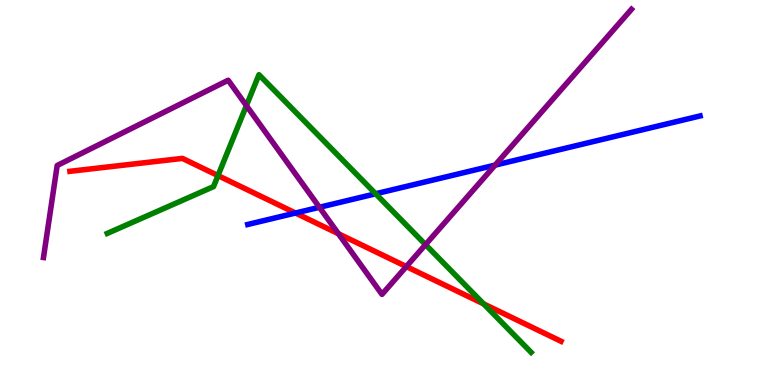[{'lines': ['blue', 'red'], 'intersections': [{'x': 3.81, 'y': 4.47}]}, {'lines': ['green', 'red'], 'intersections': [{'x': 2.81, 'y': 5.44}, {'x': 6.24, 'y': 2.11}]}, {'lines': ['purple', 'red'], 'intersections': [{'x': 4.37, 'y': 3.93}, {'x': 5.24, 'y': 3.08}]}, {'lines': ['blue', 'green'], 'intersections': [{'x': 4.85, 'y': 4.97}]}, {'lines': ['blue', 'purple'], 'intersections': [{'x': 4.12, 'y': 4.62}, {'x': 6.39, 'y': 5.71}]}, {'lines': ['green', 'purple'], 'intersections': [{'x': 3.18, 'y': 7.26}, {'x': 5.49, 'y': 3.65}]}]